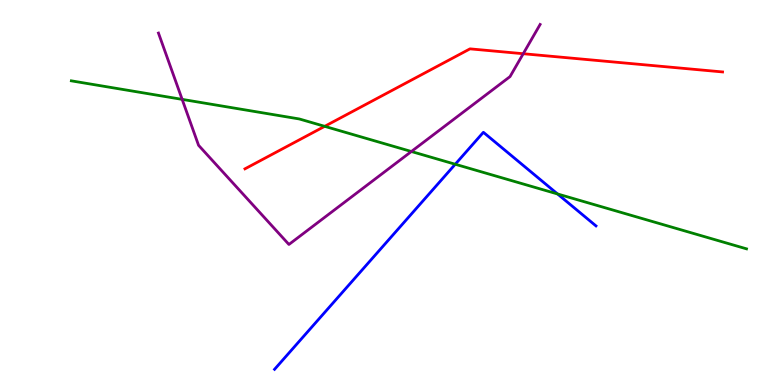[{'lines': ['blue', 'red'], 'intersections': []}, {'lines': ['green', 'red'], 'intersections': [{'x': 4.19, 'y': 6.72}]}, {'lines': ['purple', 'red'], 'intersections': [{'x': 6.75, 'y': 8.6}]}, {'lines': ['blue', 'green'], 'intersections': [{'x': 5.87, 'y': 5.73}, {'x': 7.19, 'y': 4.96}]}, {'lines': ['blue', 'purple'], 'intersections': []}, {'lines': ['green', 'purple'], 'intersections': [{'x': 2.35, 'y': 7.42}, {'x': 5.31, 'y': 6.06}]}]